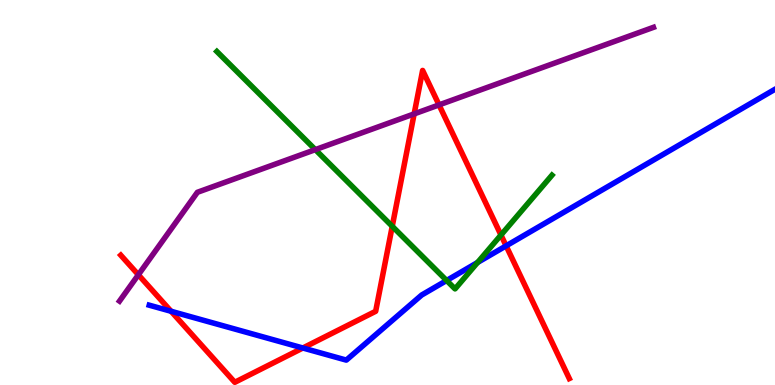[{'lines': ['blue', 'red'], 'intersections': [{'x': 2.21, 'y': 1.91}, {'x': 3.91, 'y': 0.961}, {'x': 6.53, 'y': 3.61}]}, {'lines': ['green', 'red'], 'intersections': [{'x': 5.06, 'y': 4.12}, {'x': 6.46, 'y': 3.9}]}, {'lines': ['purple', 'red'], 'intersections': [{'x': 1.79, 'y': 2.86}, {'x': 5.34, 'y': 7.04}, {'x': 5.66, 'y': 7.28}]}, {'lines': ['blue', 'green'], 'intersections': [{'x': 5.76, 'y': 2.71}, {'x': 6.16, 'y': 3.18}]}, {'lines': ['blue', 'purple'], 'intersections': []}, {'lines': ['green', 'purple'], 'intersections': [{'x': 4.07, 'y': 6.11}]}]